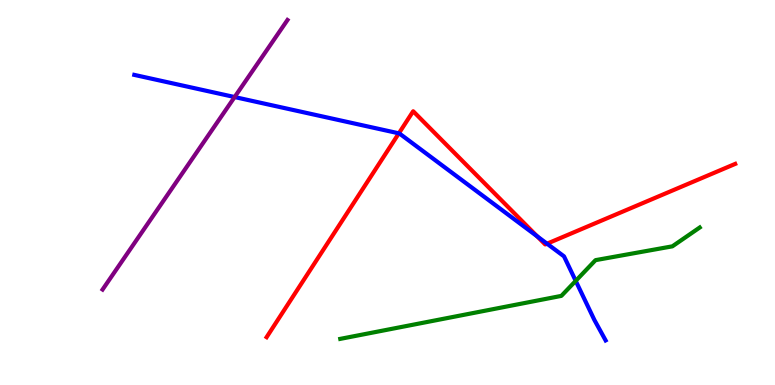[{'lines': ['blue', 'red'], 'intersections': [{'x': 5.15, 'y': 6.54}, {'x': 6.93, 'y': 3.86}, {'x': 7.06, 'y': 3.67}]}, {'lines': ['green', 'red'], 'intersections': []}, {'lines': ['purple', 'red'], 'intersections': []}, {'lines': ['blue', 'green'], 'intersections': [{'x': 7.43, 'y': 2.7}]}, {'lines': ['blue', 'purple'], 'intersections': [{'x': 3.03, 'y': 7.48}]}, {'lines': ['green', 'purple'], 'intersections': []}]